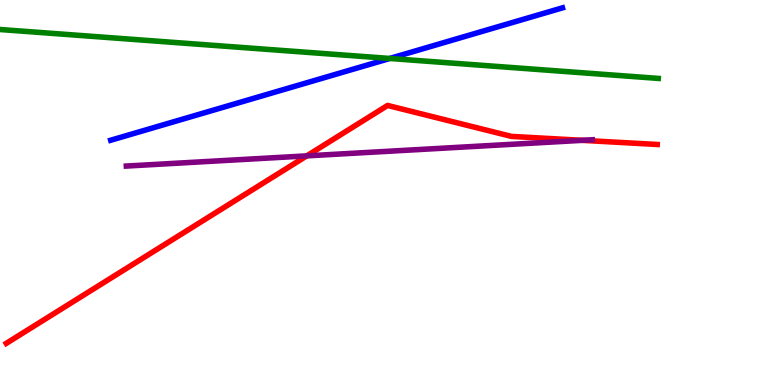[{'lines': ['blue', 'red'], 'intersections': []}, {'lines': ['green', 'red'], 'intersections': []}, {'lines': ['purple', 'red'], 'intersections': [{'x': 3.96, 'y': 5.95}, {'x': 7.51, 'y': 6.36}]}, {'lines': ['blue', 'green'], 'intersections': [{'x': 5.03, 'y': 8.48}]}, {'lines': ['blue', 'purple'], 'intersections': []}, {'lines': ['green', 'purple'], 'intersections': []}]